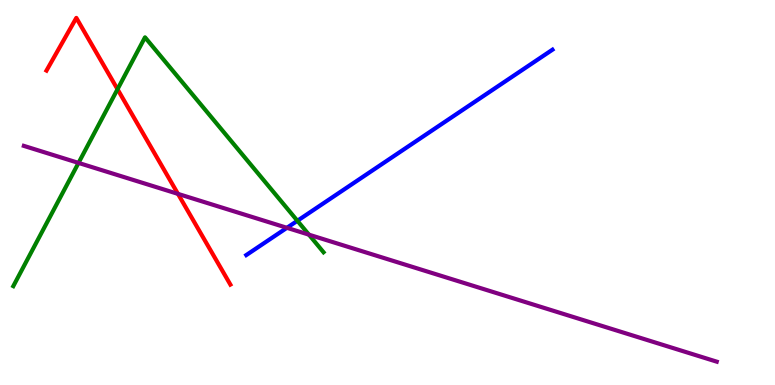[{'lines': ['blue', 'red'], 'intersections': []}, {'lines': ['green', 'red'], 'intersections': [{'x': 1.52, 'y': 7.68}]}, {'lines': ['purple', 'red'], 'intersections': [{'x': 2.3, 'y': 4.96}]}, {'lines': ['blue', 'green'], 'intersections': [{'x': 3.84, 'y': 4.27}]}, {'lines': ['blue', 'purple'], 'intersections': [{'x': 3.7, 'y': 4.08}]}, {'lines': ['green', 'purple'], 'intersections': [{'x': 1.01, 'y': 5.77}, {'x': 3.99, 'y': 3.9}]}]